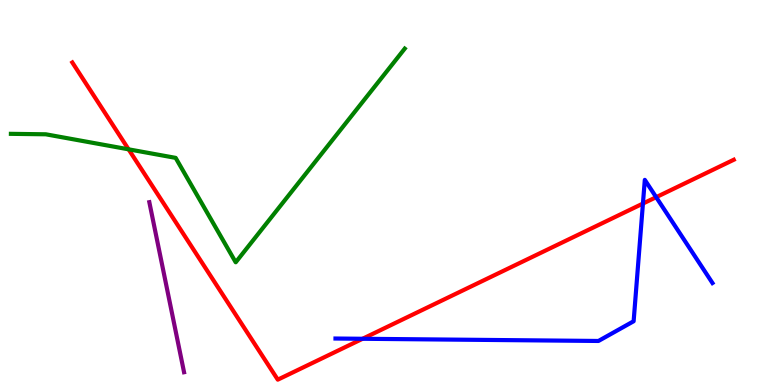[{'lines': ['blue', 'red'], 'intersections': [{'x': 4.68, 'y': 1.2}, {'x': 8.3, 'y': 4.71}, {'x': 8.47, 'y': 4.88}]}, {'lines': ['green', 'red'], 'intersections': [{'x': 1.66, 'y': 6.12}]}, {'lines': ['purple', 'red'], 'intersections': []}, {'lines': ['blue', 'green'], 'intersections': []}, {'lines': ['blue', 'purple'], 'intersections': []}, {'lines': ['green', 'purple'], 'intersections': []}]